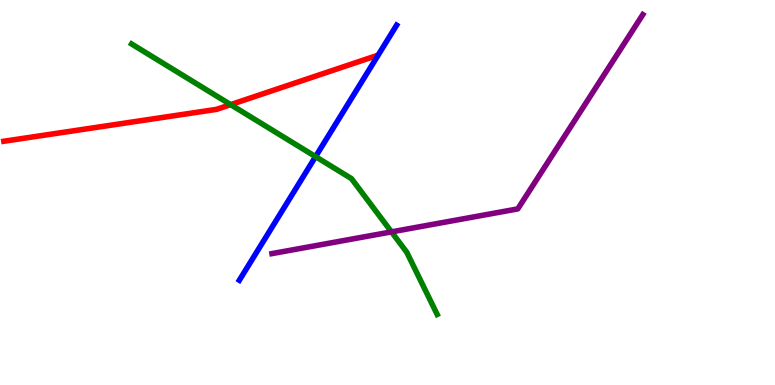[{'lines': ['blue', 'red'], 'intersections': []}, {'lines': ['green', 'red'], 'intersections': [{'x': 2.98, 'y': 7.28}]}, {'lines': ['purple', 'red'], 'intersections': []}, {'lines': ['blue', 'green'], 'intersections': [{'x': 4.07, 'y': 5.93}]}, {'lines': ['blue', 'purple'], 'intersections': []}, {'lines': ['green', 'purple'], 'intersections': [{'x': 5.05, 'y': 3.98}]}]